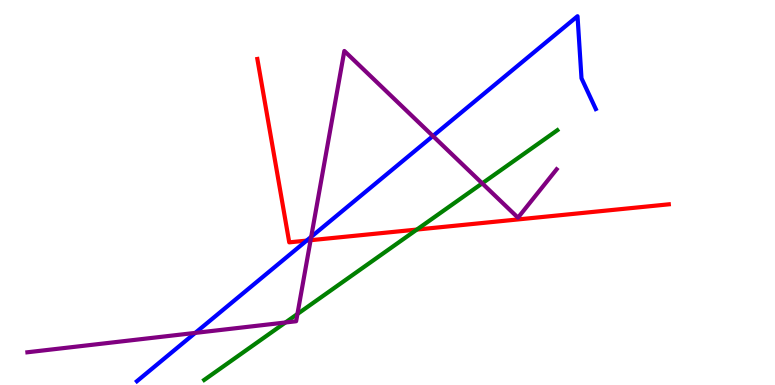[{'lines': ['blue', 'red'], 'intersections': [{'x': 3.96, 'y': 3.75}]}, {'lines': ['green', 'red'], 'intersections': [{'x': 5.38, 'y': 4.04}]}, {'lines': ['purple', 'red'], 'intersections': [{'x': 4.01, 'y': 3.76}]}, {'lines': ['blue', 'green'], 'intersections': []}, {'lines': ['blue', 'purple'], 'intersections': [{'x': 2.52, 'y': 1.35}, {'x': 4.02, 'y': 3.85}, {'x': 5.59, 'y': 6.47}]}, {'lines': ['green', 'purple'], 'intersections': [{'x': 3.68, 'y': 1.62}, {'x': 3.84, 'y': 1.84}, {'x': 6.22, 'y': 5.24}]}]